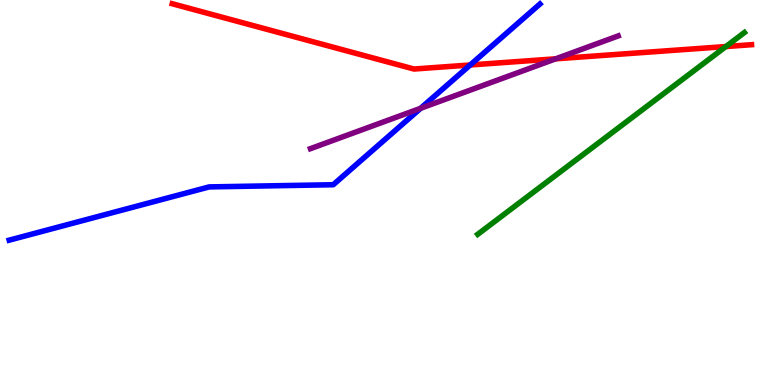[{'lines': ['blue', 'red'], 'intersections': [{'x': 6.07, 'y': 8.31}]}, {'lines': ['green', 'red'], 'intersections': [{'x': 9.37, 'y': 8.79}]}, {'lines': ['purple', 'red'], 'intersections': [{'x': 7.17, 'y': 8.47}]}, {'lines': ['blue', 'green'], 'intersections': []}, {'lines': ['blue', 'purple'], 'intersections': [{'x': 5.43, 'y': 7.19}]}, {'lines': ['green', 'purple'], 'intersections': []}]